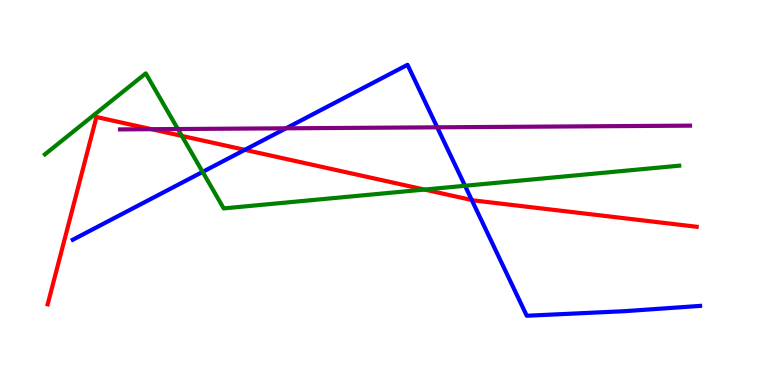[{'lines': ['blue', 'red'], 'intersections': [{'x': 3.16, 'y': 6.11}, {'x': 6.09, 'y': 4.8}]}, {'lines': ['green', 'red'], 'intersections': [{'x': 2.35, 'y': 6.47}, {'x': 5.48, 'y': 5.08}]}, {'lines': ['purple', 'red'], 'intersections': [{'x': 1.95, 'y': 6.64}]}, {'lines': ['blue', 'green'], 'intersections': [{'x': 2.61, 'y': 5.54}, {'x': 6.0, 'y': 5.17}]}, {'lines': ['blue', 'purple'], 'intersections': [{'x': 3.69, 'y': 6.67}, {'x': 5.64, 'y': 6.69}]}, {'lines': ['green', 'purple'], 'intersections': [{'x': 2.3, 'y': 6.65}]}]